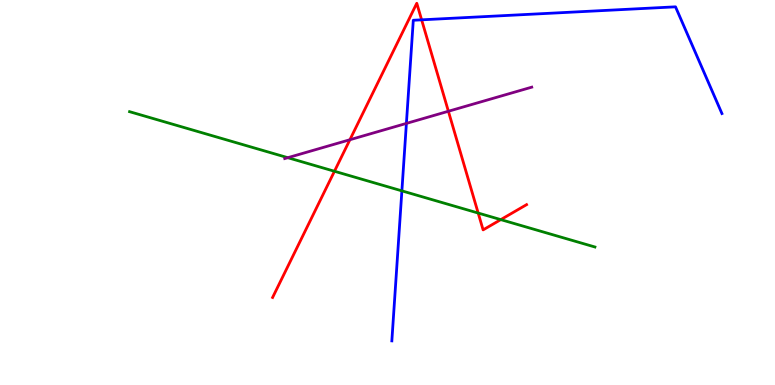[{'lines': ['blue', 'red'], 'intersections': [{'x': 5.44, 'y': 9.48}]}, {'lines': ['green', 'red'], 'intersections': [{'x': 4.32, 'y': 5.55}, {'x': 6.17, 'y': 4.47}, {'x': 6.46, 'y': 4.3}]}, {'lines': ['purple', 'red'], 'intersections': [{'x': 4.51, 'y': 6.37}, {'x': 5.79, 'y': 7.11}]}, {'lines': ['blue', 'green'], 'intersections': [{'x': 5.19, 'y': 5.04}]}, {'lines': ['blue', 'purple'], 'intersections': [{'x': 5.24, 'y': 6.79}]}, {'lines': ['green', 'purple'], 'intersections': [{'x': 3.71, 'y': 5.9}]}]